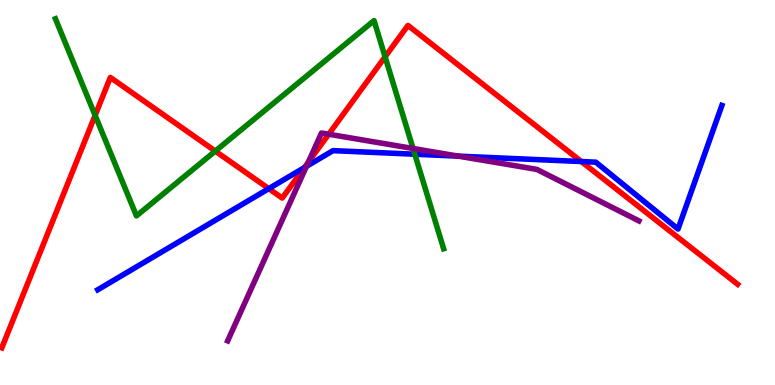[{'lines': ['blue', 'red'], 'intersections': [{'x': 3.47, 'y': 5.1}, {'x': 3.93, 'y': 5.65}, {'x': 7.5, 'y': 5.8}]}, {'lines': ['green', 'red'], 'intersections': [{'x': 1.23, 'y': 7.0}, {'x': 2.78, 'y': 6.08}, {'x': 4.97, 'y': 8.52}]}, {'lines': ['purple', 'red'], 'intersections': [{'x': 3.98, 'y': 5.79}, {'x': 4.24, 'y': 6.51}]}, {'lines': ['blue', 'green'], 'intersections': [{'x': 5.35, 'y': 5.99}]}, {'lines': ['blue', 'purple'], 'intersections': [{'x': 3.95, 'y': 5.68}, {'x': 5.91, 'y': 5.94}]}, {'lines': ['green', 'purple'], 'intersections': [{'x': 5.33, 'y': 6.14}]}]